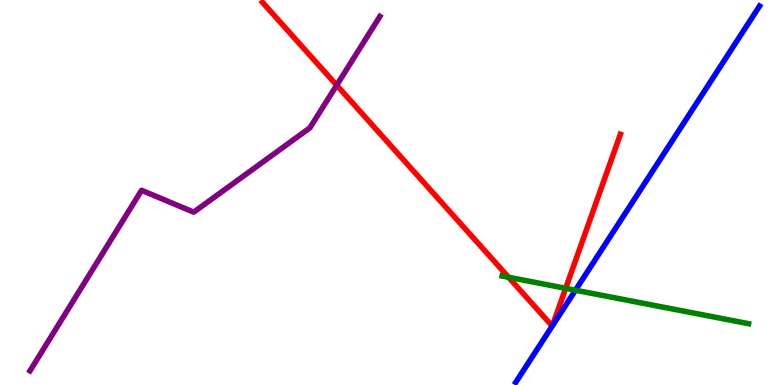[{'lines': ['blue', 'red'], 'intersections': [{'x': 7.13, 'y': 1.53}, {'x': 7.13, 'y': 1.54}]}, {'lines': ['green', 'red'], 'intersections': [{'x': 6.56, 'y': 2.8}, {'x': 7.3, 'y': 2.51}]}, {'lines': ['purple', 'red'], 'intersections': [{'x': 4.34, 'y': 7.79}]}, {'lines': ['blue', 'green'], 'intersections': [{'x': 7.43, 'y': 2.46}]}, {'lines': ['blue', 'purple'], 'intersections': []}, {'lines': ['green', 'purple'], 'intersections': []}]